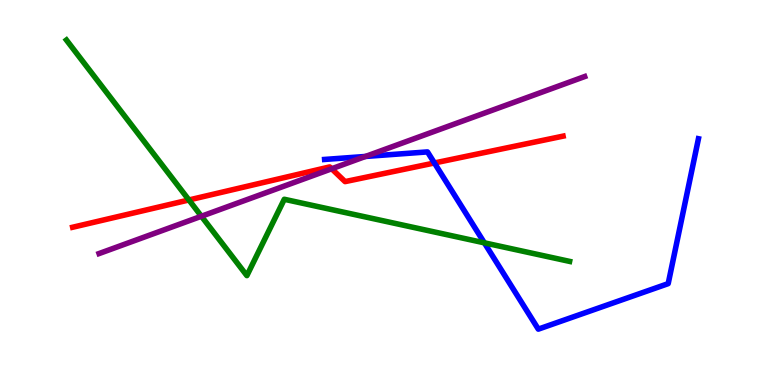[{'lines': ['blue', 'red'], 'intersections': [{'x': 5.61, 'y': 5.77}]}, {'lines': ['green', 'red'], 'intersections': [{'x': 2.44, 'y': 4.81}]}, {'lines': ['purple', 'red'], 'intersections': [{'x': 4.28, 'y': 5.62}]}, {'lines': ['blue', 'green'], 'intersections': [{'x': 6.25, 'y': 3.69}]}, {'lines': ['blue', 'purple'], 'intersections': [{'x': 4.72, 'y': 5.94}]}, {'lines': ['green', 'purple'], 'intersections': [{'x': 2.6, 'y': 4.38}]}]